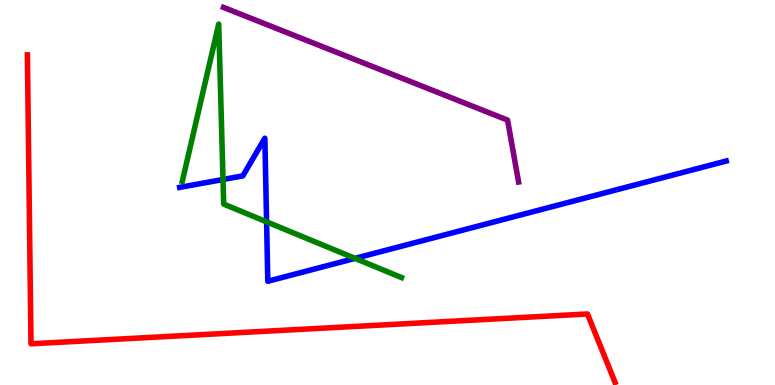[{'lines': ['blue', 'red'], 'intersections': []}, {'lines': ['green', 'red'], 'intersections': []}, {'lines': ['purple', 'red'], 'intersections': []}, {'lines': ['blue', 'green'], 'intersections': [{'x': 2.88, 'y': 5.34}, {'x': 3.44, 'y': 4.24}, {'x': 4.58, 'y': 3.29}]}, {'lines': ['blue', 'purple'], 'intersections': []}, {'lines': ['green', 'purple'], 'intersections': []}]